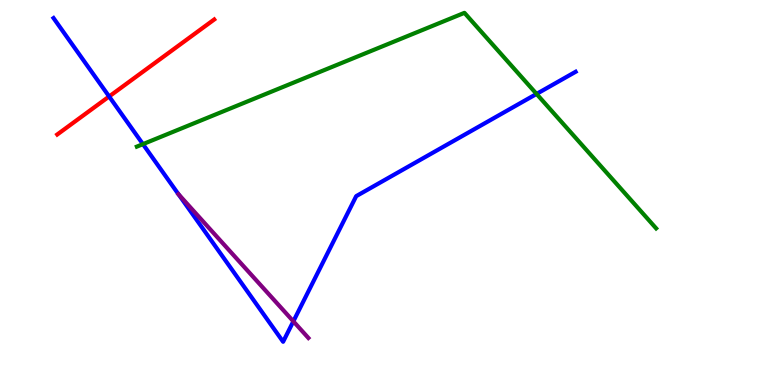[{'lines': ['blue', 'red'], 'intersections': [{'x': 1.41, 'y': 7.49}]}, {'lines': ['green', 'red'], 'intersections': []}, {'lines': ['purple', 'red'], 'intersections': []}, {'lines': ['blue', 'green'], 'intersections': [{'x': 1.84, 'y': 6.26}, {'x': 6.92, 'y': 7.56}]}, {'lines': ['blue', 'purple'], 'intersections': [{'x': 3.79, 'y': 1.65}]}, {'lines': ['green', 'purple'], 'intersections': []}]